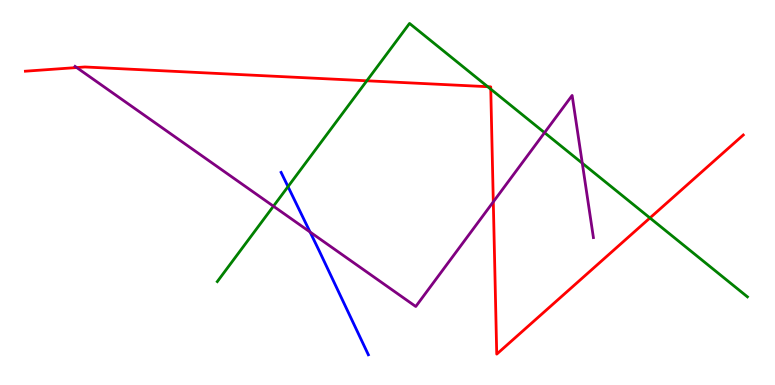[{'lines': ['blue', 'red'], 'intersections': []}, {'lines': ['green', 'red'], 'intersections': [{'x': 4.73, 'y': 7.9}, {'x': 6.29, 'y': 7.75}, {'x': 6.33, 'y': 7.68}, {'x': 8.39, 'y': 4.34}]}, {'lines': ['purple', 'red'], 'intersections': [{'x': 0.99, 'y': 8.25}, {'x': 6.37, 'y': 4.76}]}, {'lines': ['blue', 'green'], 'intersections': [{'x': 3.72, 'y': 5.15}]}, {'lines': ['blue', 'purple'], 'intersections': [{'x': 4.0, 'y': 3.97}]}, {'lines': ['green', 'purple'], 'intersections': [{'x': 3.53, 'y': 4.64}, {'x': 7.03, 'y': 6.55}, {'x': 7.51, 'y': 5.76}]}]